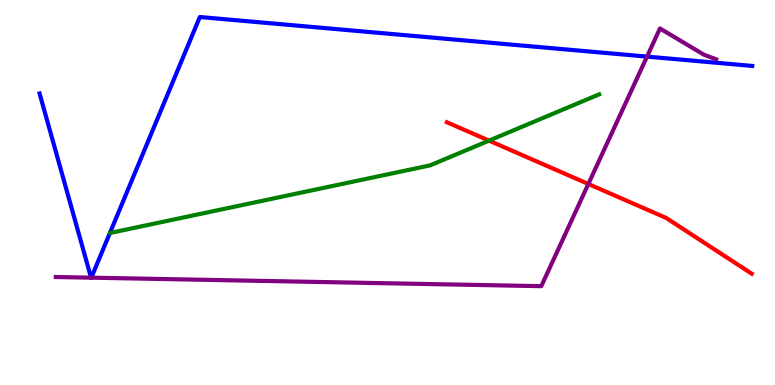[{'lines': ['blue', 'red'], 'intersections': []}, {'lines': ['green', 'red'], 'intersections': [{'x': 6.31, 'y': 6.35}]}, {'lines': ['purple', 'red'], 'intersections': [{'x': 7.59, 'y': 5.22}]}, {'lines': ['blue', 'green'], 'intersections': []}, {'lines': ['blue', 'purple'], 'intersections': [{'x': 1.18, 'y': 2.79}, {'x': 1.18, 'y': 2.79}, {'x': 8.35, 'y': 8.53}]}, {'lines': ['green', 'purple'], 'intersections': []}]